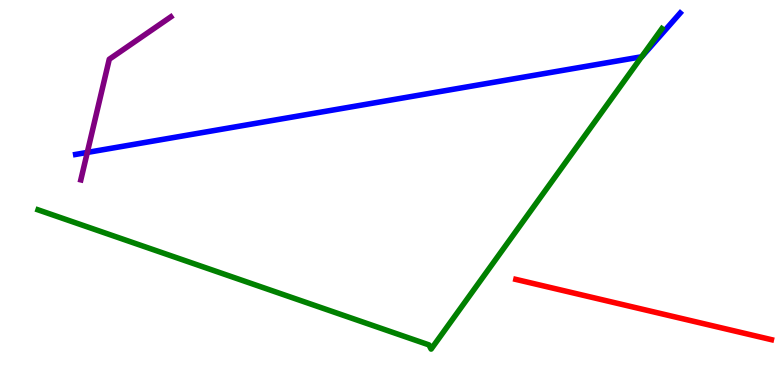[{'lines': ['blue', 'red'], 'intersections': []}, {'lines': ['green', 'red'], 'intersections': []}, {'lines': ['purple', 'red'], 'intersections': []}, {'lines': ['blue', 'green'], 'intersections': [{'x': 8.28, 'y': 8.53}]}, {'lines': ['blue', 'purple'], 'intersections': [{'x': 1.13, 'y': 6.04}]}, {'lines': ['green', 'purple'], 'intersections': []}]